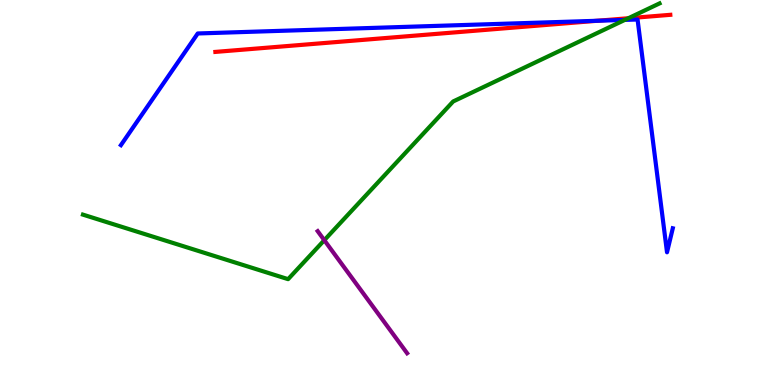[{'lines': ['blue', 'red'], 'intersections': [{'x': 7.71, 'y': 9.46}]}, {'lines': ['green', 'red'], 'intersections': [{'x': 8.11, 'y': 9.53}]}, {'lines': ['purple', 'red'], 'intersections': []}, {'lines': ['blue', 'green'], 'intersections': [{'x': 8.06, 'y': 9.48}]}, {'lines': ['blue', 'purple'], 'intersections': []}, {'lines': ['green', 'purple'], 'intersections': [{'x': 4.18, 'y': 3.76}]}]